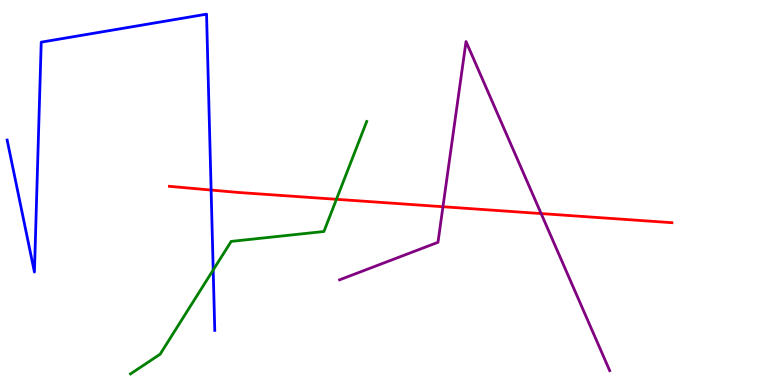[{'lines': ['blue', 'red'], 'intersections': [{'x': 2.72, 'y': 5.06}]}, {'lines': ['green', 'red'], 'intersections': [{'x': 4.34, 'y': 4.82}]}, {'lines': ['purple', 'red'], 'intersections': [{'x': 5.72, 'y': 4.63}, {'x': 6.98, 'y': 4.45}]}, {'lines': ['blue', 'green'], 'intersections': [{'x': 2.75, 'y': 2.99}]}, {'lines': ['blue', 'purple'], 'intersections': []}, {'lines': ['green', 'purple'], 'intersections': []}]